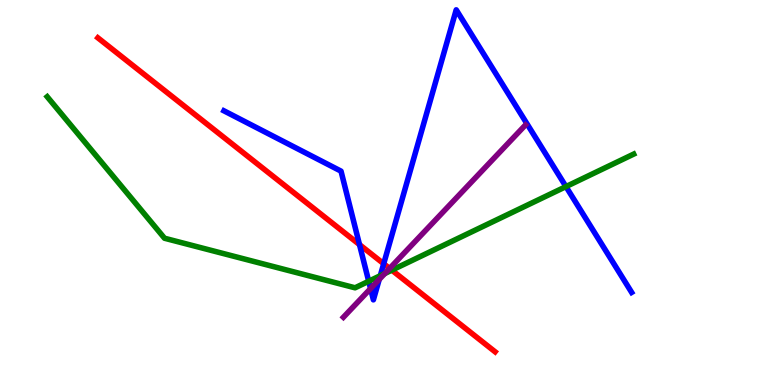[{'lines': ['blue', 'red'], 'intersections': [{'x': 4.64, 'y': 3.65}, {'x': 4.95, 'y': 3.15}]}, {'lines': ['green', 'red'], 'intersections': [{'x': 5.06, 'y': 2.98}]}, {'lines': ['purple', 'red'], 'intersections': [{'x': 5.03, 'y': 3.03}]}, {'lines': ['blue', 'green'], 'intersections': [{'x': 4.76, 'y': 2.69}, {'x': 4.91, 'y': 2.84}, {'x': 7.3, 'y': 5.15}]}, {'lines': ['blue', 'purple'], 'intersections': [{'x': 4.78, 'y': 2.5}, {'x': 4.89, 'y': 2.74}]}, {'lines': ['green', 'purple'], 'intersections': [{'x': 4.97, 'y': 2.9}]}]